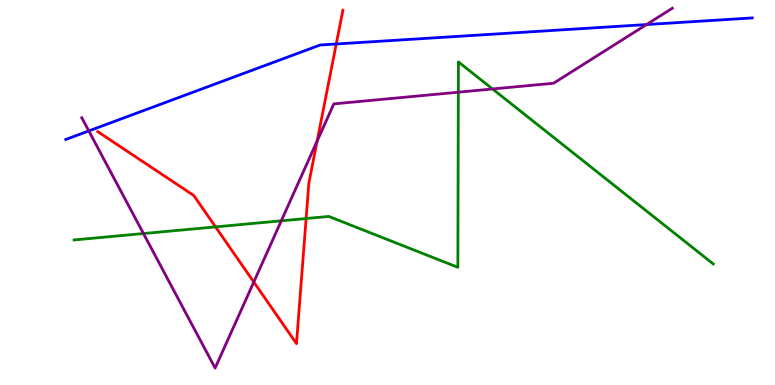[{'lines': ['blue', 'red'], 'intersections': [{'x': 4.34, 'y': 8.86}]}, {'lines': ['green', 'red'], 'intersections': [{'x': 2.78, 'y': 4.11}, {'x': 3.95, 'y': 4.32}]}, {'lines': ['purple', 'red'], 'intersections': [{'x': 3.27, 'y': 2.67}, {'x': 4.09, 'y': 6.34}]}, {'lines': ['blue', 'green'], 'intersections': []}, {'lines': ['blue', 'purple'], 'intersections': [{'x': 1.15, 'y': 6.6}, {'x': 8.34, 'y': 9.36}]}, {'lines': ['green', 'purple'], 'intersections': [{'x': 1.85, 'y': 3.93}, {'x': 3.63, 'y': 4.26}, {'x': 5.91, 'y': 7.61}, {'x': 6.36, 'y': 7.69}]}]